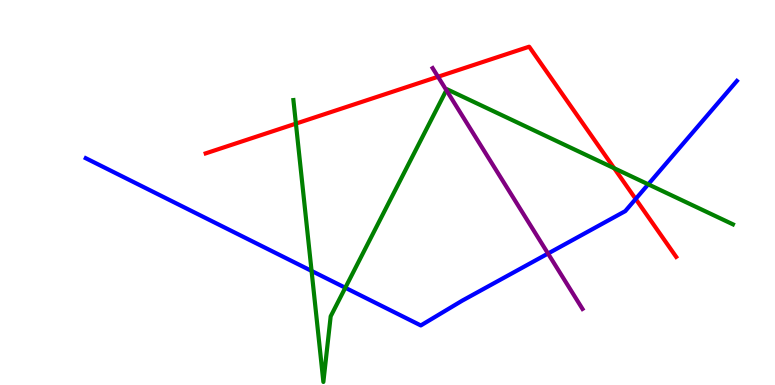[{'lines': ['blue', 'red'], 'intersections': [{'x': 8.2, 'y': 4.83}]}, {'lines': ['green', 'red'], 'intersections': [{'x': 3.82, 'y': 6.79}, {'x': 7.92, 'y': 5.63}]}, {'lines': ['purple', 'red'], 'intersections': [{'x': 5.65, 'y': 8.01}]}, {'lines': ['blue', 'green'], 'intersections': [{'x': 4.02, 'y': 2.96}, {'x': 4.46, 'y': 2.53}, {'x': 8.36, 'y': 5.21}]}, {'lines': ['blue', 'purple'], 'intersections': [{'x': 7.07, 'y': 3.41}]}, {'lines': ['green', 'purple'], 'intersections': [{'x': 5.76, 'y': 7.66}]}]